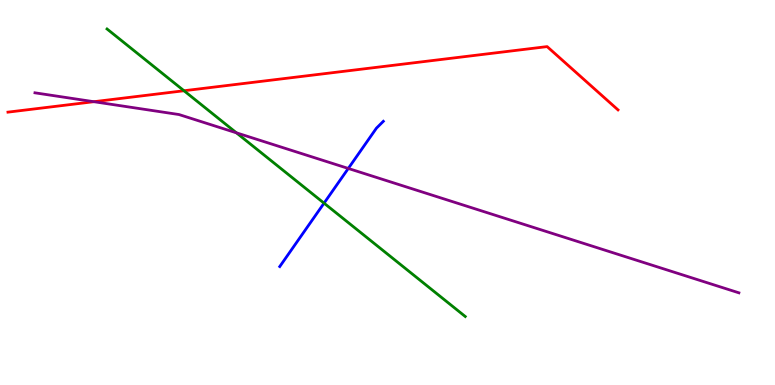[{'lines': ['blue', 'red'], 'intersections': []}, {'lines': ['green', 'red'], 'intersections': [{'x': 2.37, 'y': 7.64}]}, {'lines': ['purple', 'red'], 'intersections': [{'x': 1.21, 'y': 7.36}]}, {'lines': ['blue', 'green'], 'intersections': [{'x': 4.18, 'y': 4.72}]}, {'lines': ['blue', 'purple'], 'intersections': [{'x': 4.49, 'y': 5.62}]}, {'lines': ['green', 'purple'], 'intersections': [{'x': 3.05, 'y': 6.55}]}]